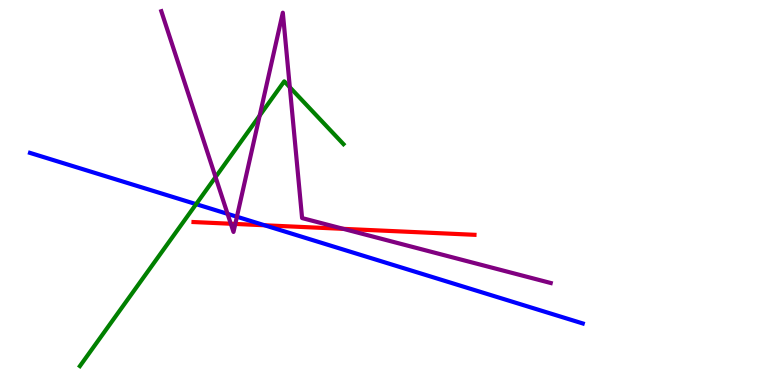[{'lines': ['blue', 'red'], 'intersections': [{'x': 3.41, 'y': 4.15}]}, {'lines': ['green', 'red'], 'intersections': []}, {'lines': ['purple', 'red'], 'intersections': [{'x': 2.98, 'y': 4.19}, {'x': 3.04, 'y': 4.18}, {'x': 4.43, 'y': 4.06}]}, {'lines': ['blue', 'green'], 'intersections': [{'x': 2.53, 'y': 4.7}]}, {'lines': ['blue', 'purple'], 'intersections': [{'x': 2.94, 'y': 4.45}, {'x': 3.06, 'y': 4.37}]}, {'lines': ['green', 'purple'], 'intersections': [{'x': 2.78, 'y': 5.4}, {'x': 3.35, 'y': 7.0}, {'x': 3.74, 'y': 7.73}]}]